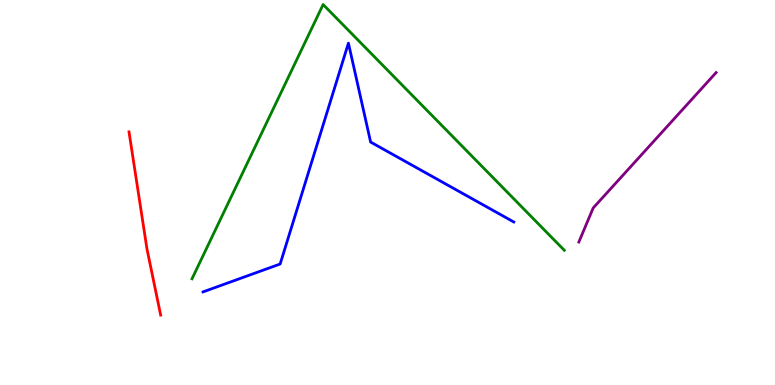[{'lines': ['blue', 'red'], 'intersections': []}, {'lines': ['green', 'red'], 'intersections': []}, {'lines': ['purple', 'red'], 'intersections': []}, {'lines': ['blue', 'green'], 'intersections': []}, {'lines': ['blue', 'purple'], 'intersections': []}, {'lines': ['green', 'purple'], 'intersections': []}]